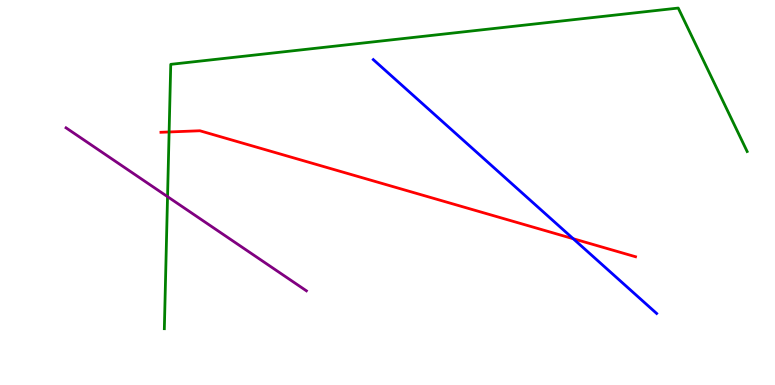[{'lines': ['blue', 'red'], 'intersections': [{'x': 7.4, 'y': 3.8}]}, {'lines': ['green', 'red'], 'intersections': [{'x': 2.18, 'y': 6.57}]}, {'lines': ['purple', 'red'], 'intersections': []}, {'lines': ['blue', 'green'], 'intersections': []}, {'lines': ['blue', 'purple'], 'intersections': []}, {'lines': ['green', 'purple'], 'intersections': [{'x': 2.16, 'y': 4.89}]}]